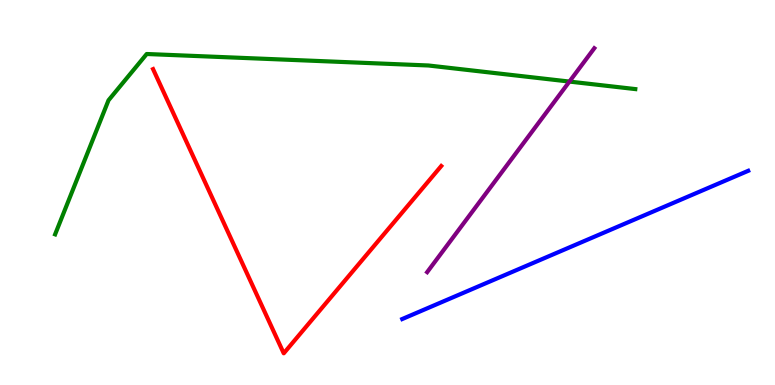[{'lines': ['blue', 'red'], 'intersections': []}, {'lines': ['green', 'red'], 'intersections': []}, {'lines': ['purple', 'red'], 'intersections': []}, {'lines': ['blue', 'green'], 'intersections': []}, {'lines': ['blue', 'purple'], 'intersections': []}, {'lines': ['green', 'purple'], 'intersections': [{'x': 7.35, 'y': 7.88}]}]